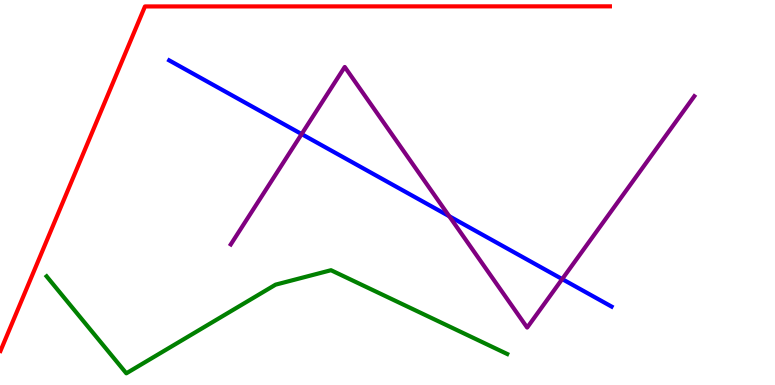[{'lines': ['blue', 'red'], 'intersections': []}, {'lines': ['green', 'red'], 'intersections': []}, {'lines': ['purple', 'red'], 'intersections': []}, {'lines': ['blue', 'green'], 'intersections': []}, {'lines': ['blue', 'purple'], 'intersections': [{'x': 3.89, 'y': 6.52}, {'x': 5.8, 'y': 4.38}, {'x': 7.25, 'y': 2.75}]}, {'lines': ['green', 'purple'], 'intersections': []}]